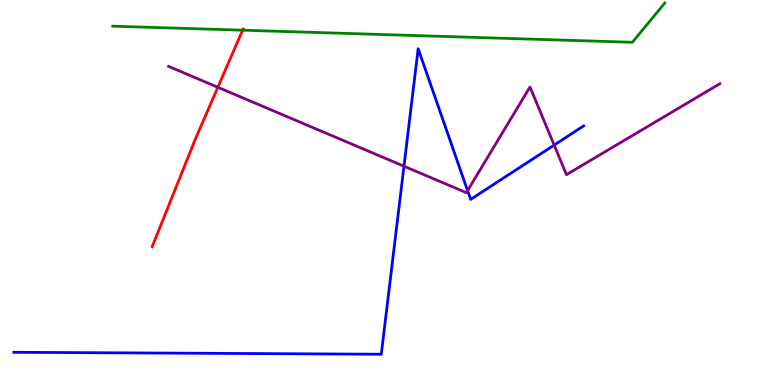[{'lines': ['blue', 'red'], 'intersections': []}, {'lines': ['green', 'red'], 'intersections': [{'x': 3.13, 'y': 9.22}]}, {'lines': ['purple', 'red'], 'intersections': [{'x': 2.81, 'y': 7.73}]}, {'lines': ['blue', 'green'], 'intersections': []}, {'lines': ['blue', 'purple'], 'intersections': [{'x': 5.21, 'y': 5.68}, {'x': 6.03, 'y': 5.05}, {'x': 7.15, 'y': 6.23}]}, {'lines': ['green', 'purple'], 'intersections': []}]